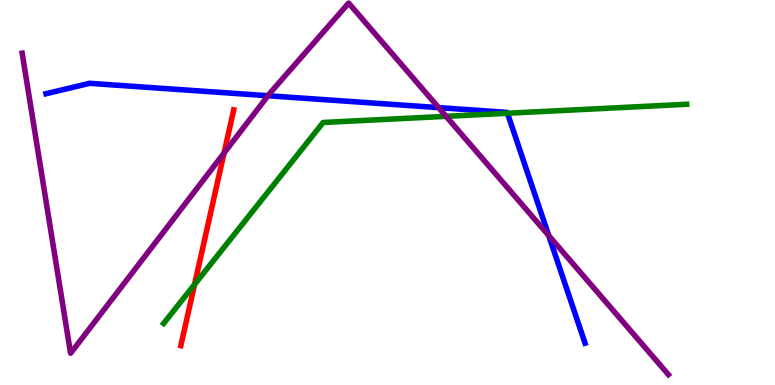[{'lines': ['blue', 'red'], 'intersections': []}, {'lines': ['green', 'red'], 'intersections': [{'x': 2.51, 'y': 2.61}]}, {'lines': ['purple', 'red'], 'intersections': [{'x': 2.89, 'y': 6.02}]}, {'lines': ['blue', 'green'], 'intersections': [{'x': 6.55, 'y': 7.06}]}, {'lines': ['blue', 'purple'], 'intersections': [{'x': 3.46, 'y': 7.51}, {'x': 5.66, 'y': 7.2}, {'x': 7.08, 'y': 3.88}]}, {'lines': ['green', 'purple'], 'intersections': [{'x': 5.76, 'y': 6.98}]}]